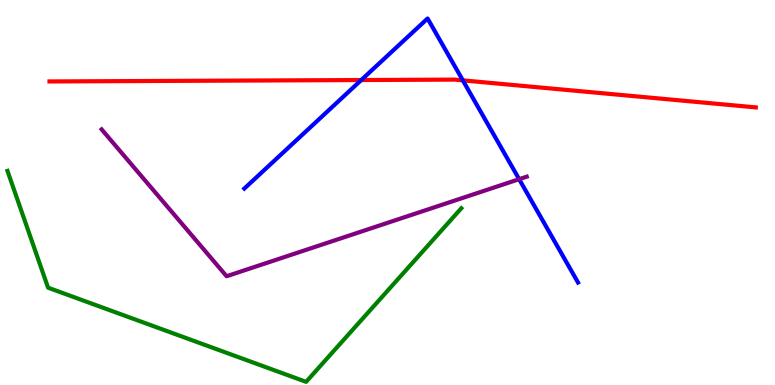[{'lines': ['blue', 'red'], 'intersections': [{'x': 4.66, 'y': 7.92}, {'x': 5.97, 'y': 7.91}]}, {'lines': ['green', 'red'], 'intersections': []}, {'lines': ['purple', 'red'], 'intersections': []}, {'lines': ['blue', 'green'], 'intersections': []}, {'lines': ['blue', 'purple'], 'intersections': [{'x': 6.7, 'y': 5.35}]}, {'lines': ['green', 'purple'], 'intersections': []}]